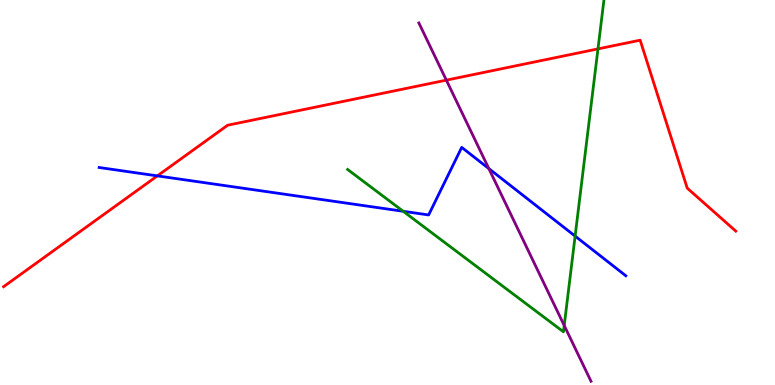[{'lines': ['blue', 'red'], 'intersections': [{'x': 2.03, 'y': 5.43}]}, {'lines': ['green', 'red'], 'intersections': [{'x': 7.72, 'y': 8.73}]}, {'lines': ['purple', 'red'], 'intersections': [{'x': 5.76, 'y': 7.92}]}, {'lines': ['blue', 'green'], 'intersections': [{'x': 5.2, 'y': 4.51}, {'x': 7.42, 'y': 3.87}]}, {'lines': ['blue', 'purple'], 'intersections': [{'x': 6.31, 'y': 5.62}]}, {'lines': ['green', 'purple'], 'intersections': [{'x': 7.28, 'y': 1.55}]}]